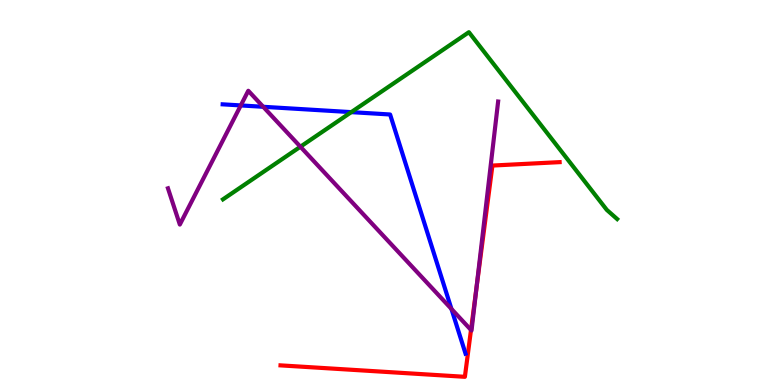[{'lines': ['blue', 'red'], 'intersections': []}, {'lines': ['green', 'red'], 'intersections': []}, {'lines': ['purple', 'red'], 'intersections': [{'x': 6.08, 'y': 1.43}, {'x': 6.15, 'y': 2.53}]}, {'lines': ['blue', 'green'], 'intersections': [{'x': 4.53, 'y': 7.09}]}, {'lines': ['blue', 'purple'], 'intersections': [{'x': 3.11, 'y': 7.26}, {'x': 3.4, 'y': 7.23}, {'x': 5.83, 'y': 1.98}]}, {'lines': ['green', 'purple'], 'intersections': [{'x': 3.88, 'y': 6.19}]}]